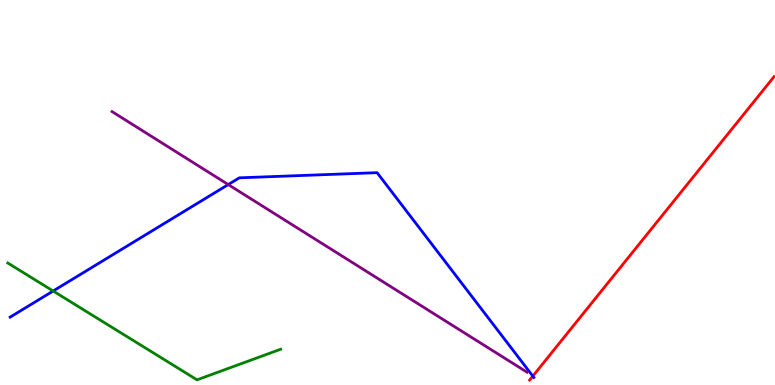[{'lines': ['blue', 'red'], 'intersections': [{'x': 6.88, 'y': 0.231}]}, {'lines': ['green', 'red'], 'intersections': []}, {'lines': ['purple', 'red'], 'intersections': []}, {'lines': ['blue', 'green'], 'intersections': [{'x': 0.686, 'y': 2.44}]}, {'lines': ['blue', 'purple'], 'intersections': [{'x': 2.95, 'y': 5.21}]}, {'lines': ['green', 'purple'], 'intersections': []}]